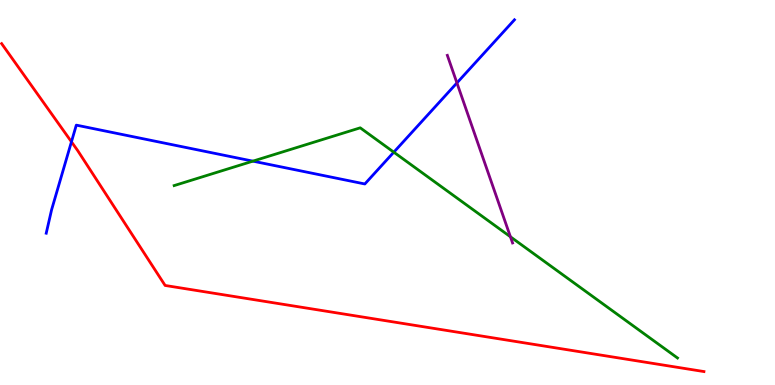[{'lines': ['blue', 'red'], 'intersections': [{'x': 0.922, 'y': 6.32}]}, {'lines': ['green', 'red'], 'intersections': []}, {'lines': ['purple', 'red'], 'intersections': []}, {'lines': ['blue', 'green'], 'intersections': [{'x': 3.26, 'y': 5.81}, {'x': 5.08, 'y': 6.05}]}, {'lines': ['blue', 'purple'], 'intersections': [{'x': 5.9, 'y': 7.85}]}, {'lines': ['green', 'purple'], 'intersections': [{'x': 6.59, 'y': 3.85}]}]